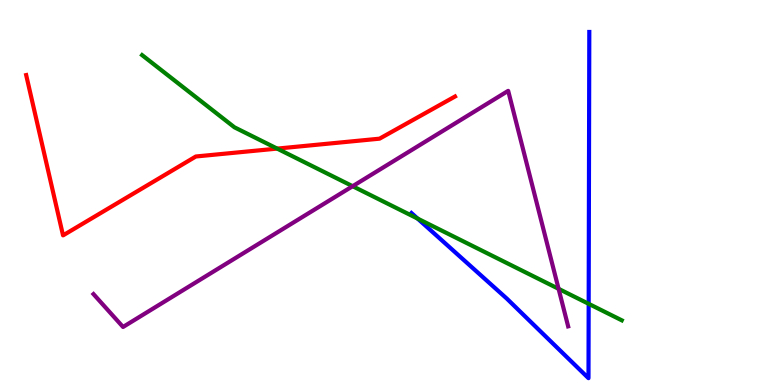[{'lines': ['blue', 'red'], 'intersections': []}, {'lines': ['green', 'red'], 'intersections': [{'x': 3.58, 'y': 6.14}]}, {'lines': ['purple', 'red'], 'intersections': []}, {'lines': ['blue', 'green'], 'intersections': [{'x': 5.39, 'y': 4.32}, {'x': 7.6, 'y': 2.11}]}, {'lines': ['blue', 'purple'], 'intersections': []}, {'lines': ['green', 'purple'], 'intersections': [{'x': 4.55, 'y': 5.16}, {'x': 7.21, 'y': 2.5}]}]